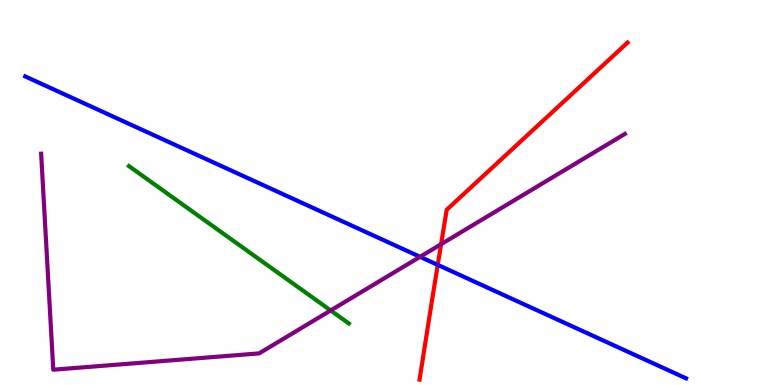[{'lines': ['blue', 'red'], 'intersections': [{'x': 5.65, 'y': 3.12}]}, {'lines': ['green', 'red'], 'intersections': []}, {'lines': ['purple', 'red'], 'intersections': [{'x': 5.69, 'y': 3.66}]}, {'lines': ['blue', 'green'], 'intersections': []}, {'lines': ['blue', 'purple'], 'intersections': [{'x': 5.42, 'y': 3.33}]}, {'lines': ['green', 'purple'], 'intersections': [{'x': 4.27, 'y': 1.94}]}]